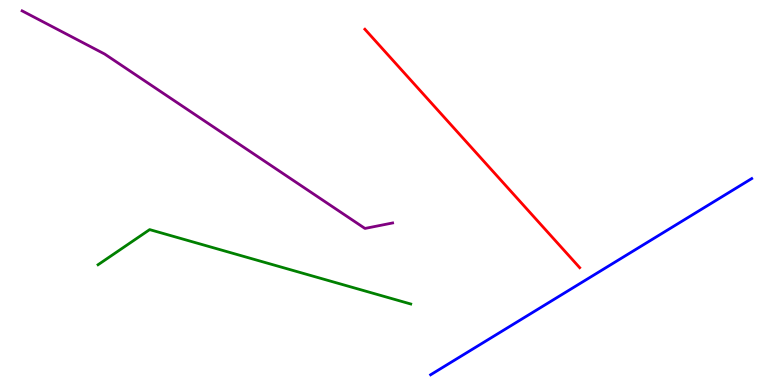[{'lines': ['blue', 'red'], 'intersections': []}, {'lines': ['green', 'red'], 'intersections': []}, {'lines': ['purple', 'red'], 'intersections': []}, {'lines': ['blue', 'green'], 'intersections': []}, {'lines': ['blue', 'purple'], 'intersections': []}, {'lines': ['green', 'purple'], 'intersections': []}]